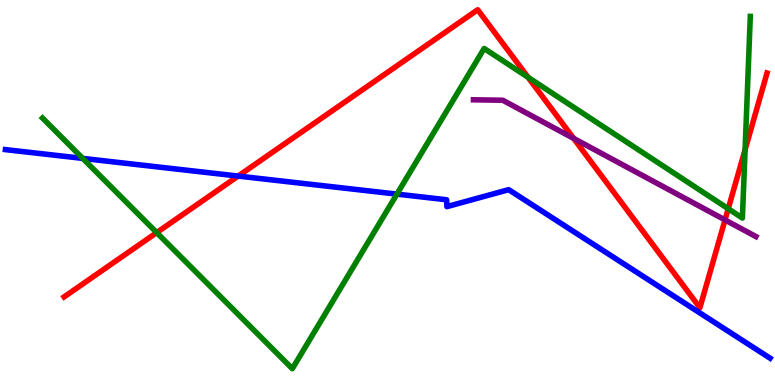[{'lines': ['blue', 'red'], 'intersections': [{'x': 3.07, 'y': 5.43}]}, {'lines': ['green', 'red'], 'intersections': [{'x': 2.02, 'y': 3.96}, {'x': 6.81, 'y': 7.99}, {'x': 9.4, 'y': 4.58}, {'x': 9.61, 'y': 6.11}]}, {'lines': ['purple', 'red'], 'intersections': [{'x': 7.4, 'y': 6.41}, {'x': 9.36, 'y': 4.29}]}, {'lines': ['blue', 'green'], 'intersections': [{'x': 1.07, 'y': 5.89}, {'x': 5.12, 'y': 4.96}]}, {'lines': ['blue', 'purple'], 'intersections': []}, {'lines': ['green', 'purple'], 'intersections': []}]